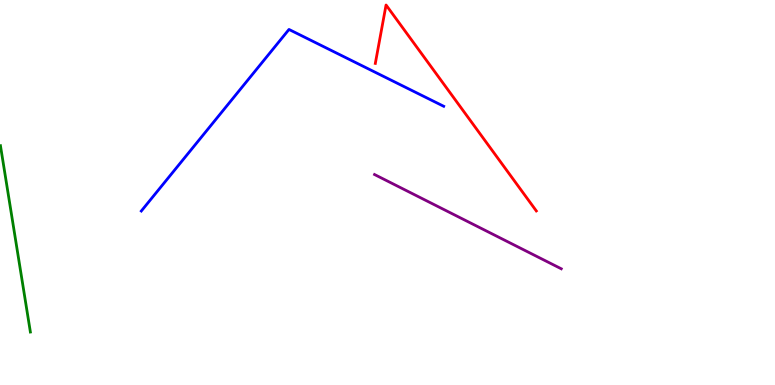[{'lines': ['blue', 'red'], 'intersections': []}, {'lines': ['green', 'red'], 'intersections': []}, {'lines': ['purple', 'red'], 'intersections': []}, {'lines': ['blue', 'green'], 'intersections': []}, {'lines': ['blue', 'purple'], 'intersections': []}, {'lines': ['green', 'purple'], 'intersections': []}]